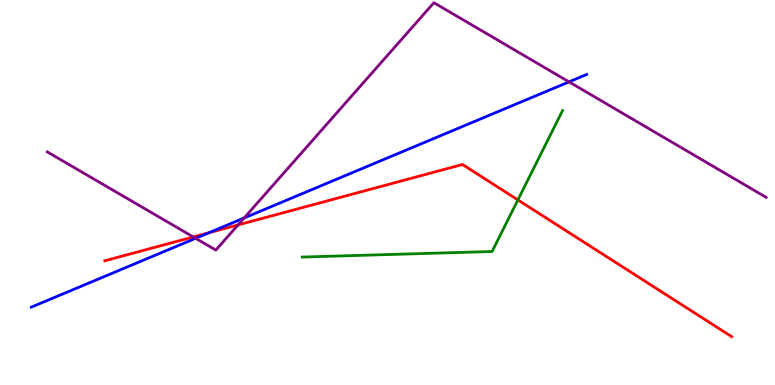[{'lines': ['blue', 'red'], 'intersections': [{'x': 2.69, 'y': 3.95}]}, {'lines': ['green', 'red'], 'intersections': [{'x': 6.68, 'y': 4.81}]}, {'lines': ['purple', 'red'], 'intersections': [{'x': 2.49, 'y': 3.85}, {'x': 3.07, 'y': 4.16}]}, {'lines': ['blue', 'green'], 'intersections': []}, {'lines': ['blue', 'purple'], 'intersections': [{'x': 2.52, 'y': 3.81}, {'x': 3.15, 'y': 4.34}, {'x': 7.34, 'y': 7.87}]}, {'lines': ['green', 'purple'], 'intersections': []}]